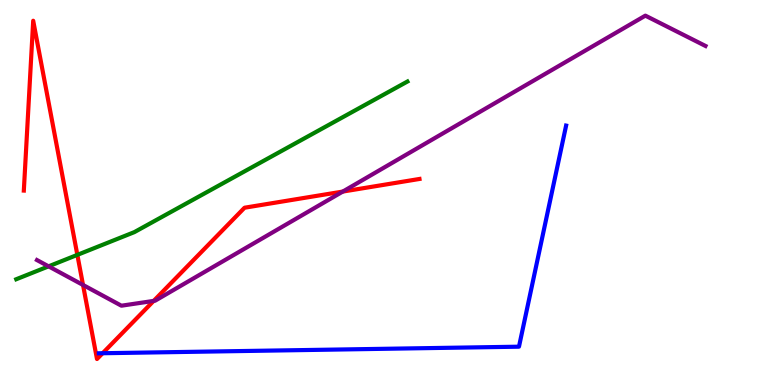[{'lines': ['blue', 'red'], 'intersections': [{'x': 1.32, 'y': 0.825}]}, {'lines': ['green', 'red'], 'intersections': [{'x': 0.998, 'y': 3.38}]}, {'lines': ['purple', 'red'], 'intersections': [{'x': 1.07, 'y': 2.6}, {'x': 1.98, 'y': 2.18}, {'x': 4.42, 'y': 5.02}]}, {'lines': ['blue', 'green'], 'intersections': []}, {'lines': ['blue', 'purple'], 'intersections': []}, {'lines': ['green', 'purple'], 'intersections': [{'x': 0.627, 'y': 3.08}]}]